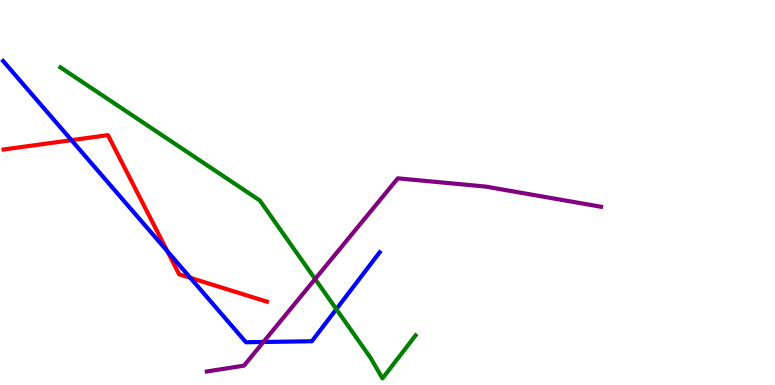[{'lines': ['blue', 'red'], 'intersections': [{'x': 0.922, 'y': 6.36}, {'x': 2.16, 'y': 3.48}, {'x': 2.46, 'y': 2.78}]}, {'lines': ['green', 'red'], 'intersections': []}, {'lines': ['purple', 'red'], 'intersections': []}, {'lines': ['blue', 'green'], 'intersections': [{'x': 4.34, 'y': 1.97}]}, {'lines': ['blue', 'purple'], 'intersections': [{'x': 3.4, 'y': 1.12}]}, {'lines': ['green', 'purple'], 'intersections': [{'x': 4.07, 'y': 2.75}]}]